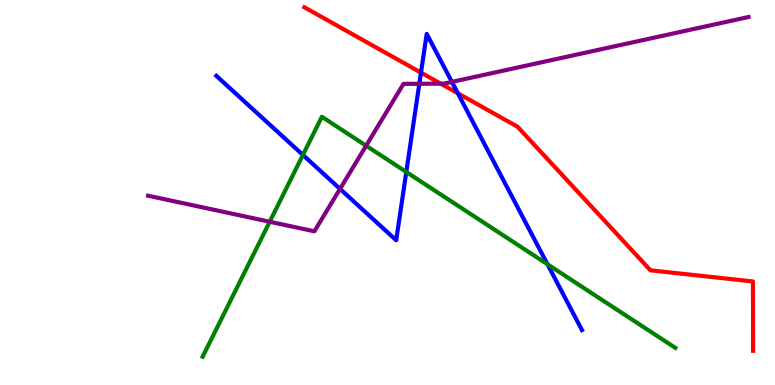[{'lines': ['blue', 'red'], 'intersections': [{'x': 5.43, 'y': 8.11}, {'x': 5.91, 'y': 7.58}]}, {'lines': ['green', 'red'], 'intersections': []}, {'lines': ['purple', 'red'], 'intersections': [{'x': 5.69, 'y': 7.83}]}, {'lines': ['blue', 'green'], 'intersections': [{'x': 3.91, 'y': 5.98}, {'x': 5.24, 'y': 5.53}, {'x': 7.06, 'y': 3.14}]}, {'lines': ['blue', 'purple'], 'intersections': [{'x': 4.39, 'y': 5.09}, {'x': 5.41, 'y': 7.82}, {'x': 5.83, 'y': 7.87}]}, {'lines': ['green', 'purple'], 'intersections': [{'x': 3.48, 'y': 4.24}, {'x': 4.72, 'y': 6.21}]}]